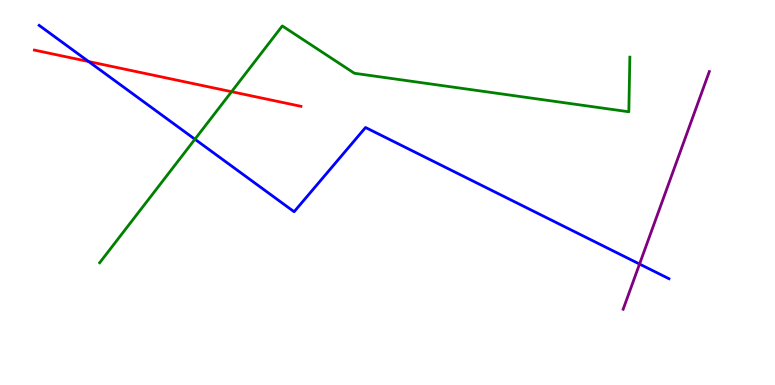[{'lines': ['blue', 'red'], 'intersections': [{'x': 1.14, 'y': 8.4}]}, {'lines': ['green', 'red'], 'intersections': [{'x': 2.99, 'y': 7.62}]}, {'lines': ['purple', 'red'], 'intersections': []}, {'lines': ['blue', 'green'], 'intersections': [{'x': 2.52, 'y': 6.38}]}, {'lines': ['blue', 'purple'], 'intersections': [{'x': 8.25, 'y': 3.14}]}, {'lines': ['green', 'purple'], 'intersections': []}]